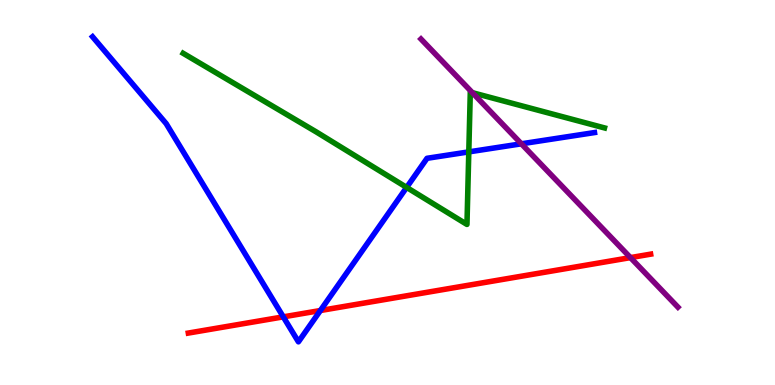[{'lines': ['blue', 'red'], 'intersections': [{'x': 3.66, 'y': 1.77}, {'x': 4.13, 'y': 1.93}]}, {'lines': ['green', 'red'], 'intersections': []}, {'lines': ['purple', 'red'], 'intersections': [{'x': 8.13, 'y': 3.31}]}, {'lines': ['blue', 'green'], 'intersections': [{'x': 5.25, 'y': 5.13}, {'x': 6.05, 'y': 6.05}]}, {'lines': ['blue', 'purple'], 'intersections': [{'x': 6.73, 'y': 6.26}]}, {'lines': ['green', 'purple'], 'intersections': [{'x': 6.1, 'y': 7.59}]}]